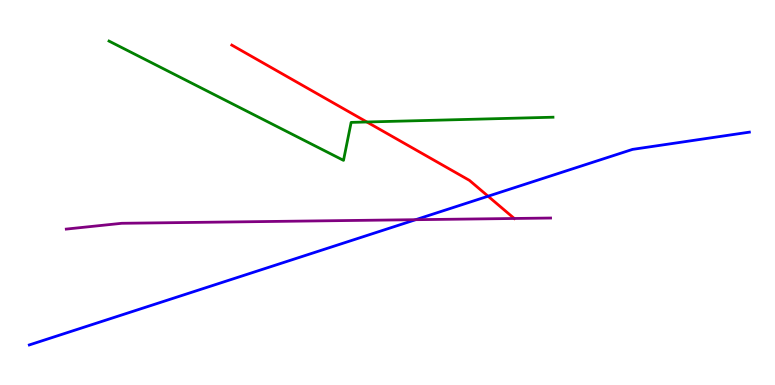[{'lines': ['blue', 'red'], 'intersections': [{'x': 6.3, 'y': 4.9}]}, {'lines': ['green', 'red'], 'intersections': [{'x': 4.73, 'y': 6.83}]}, {'lines': ['purple', 'red'], 'intersections': [{'x': 6.64, 'y': 4.33}]}, {'lines': ['blue', 'green'], 'intersections': []}, {'lines': ['blue', 'purple'], 'intersections': [{'x': 5.36, 'y': 4.29}]}, {'lines': ['green', 'purple'], 'intersections': []}]